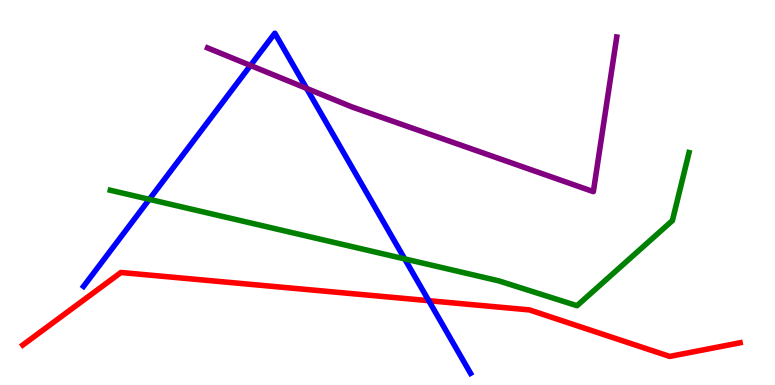[{'lines': ['blue', 'red'], 'intersections': [{'x': 5.53, 'y': 2.19}]}, {'lines': ['green', 'red'], 'intersections': []}, {'lines': ['purple', 'red'], 'intersections': []}, {'lines': ['blue', 'green'], 'intersections': [{'x': 1.93, 'y': 4.82}, {'x': 5.22, 'y': 3.28}]}, {'lines': ['blue', 'purple'], 'intersections': [{'x': 3.23, 'y': 8.3}, {'x': 3.96, 'y': 7.7}]}, {'lines': ['green', 'purple'], 'intersections': []}]